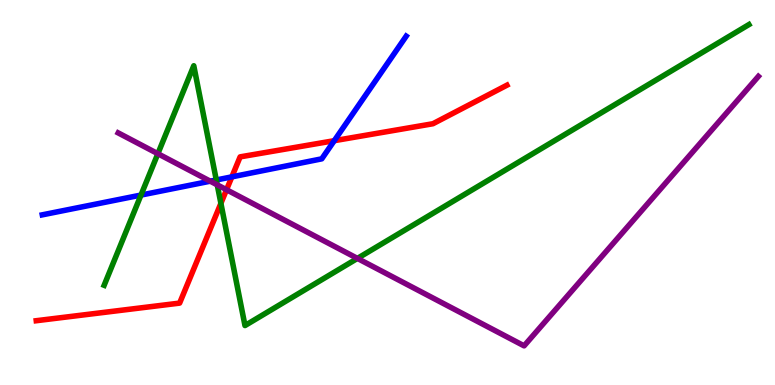[{'lines': ['blue', 'red'], 'intersections': [{'x': 2.99, 'y': 5.41}, {'x': 4.31, 'y': 6.35}]}, {'lines': ['green', 'red'], 'intersections': [{'x': 2.85, 'y': 4.72}]}, {'lines': ['purple', 'red'], 'intersections': [{'x': 2.92, 'y': 5.07}]}, {'lines': ['blue', 'green'], 'intersections': [{'x': 1.82, 'y': 4.93}, {'x': 2.79, 'y': 5.33}]}, {'lines': ['blue', 'purple'], 'intersections': [{'x': 2.71, 'y': 5.29}]}, {'lines': ['green', 'purple'], 'intersections': [{'x': 2.04, 'y': 6.01}, {'x': 2.8, 'y': 5.2}, {'x': 4.61, 'y': 3.29}]}]